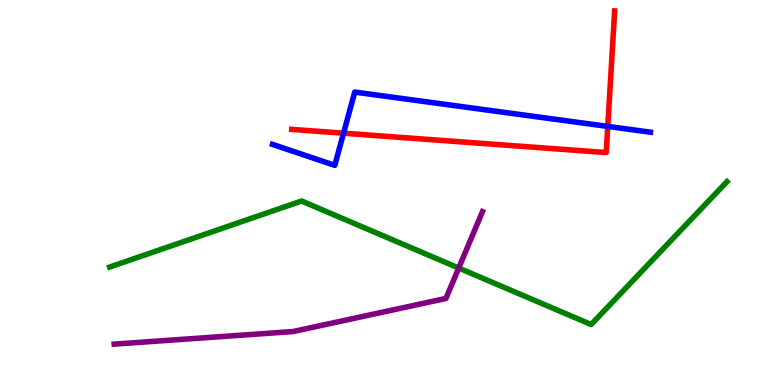[{'lines': ['blue', 'red'], 'intersections': [{'x': 4.43, 'y': 6.54}, {'x': 7.84, 'y': 6.72}]}, {'lines': ['green', 'red'], 'intersections': []}, {'lines': ['purple', 'red'], 'intersections': []}, {'lines': ['blue', 'green'], 'intersections': []}, {'lines': ['blue', 'purple'], 'intersections': []}, {'lines': ['green', 'purple'], 'intersections': [{'x': 5.92, 'y': 3.04}]}]